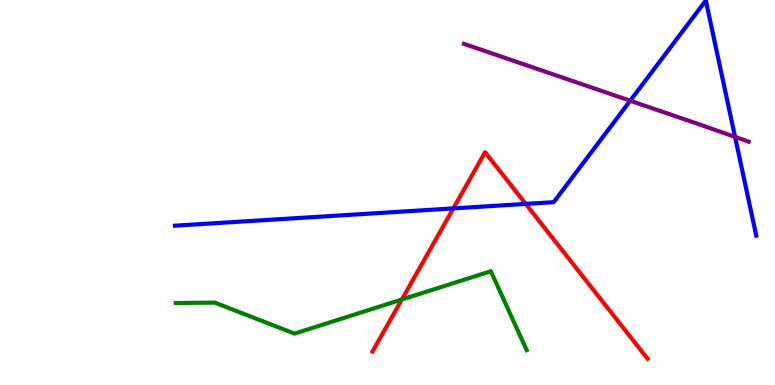[{'lines': ['blue', 'red'], 'intersections': [{'x': 5.85, 'y': 4.59}, {'x': 6.78, 'y': 4.7}]}, {'lines': ['green', 'red'], 'intersections': [{'x': 5.19, 'y': 2.22}]}, {'lines': ['purple', 'red'], 'intersections': []}, {'lines': ['blue', 'green'], 'intersections': []}, {'lines': ['blue', 'purple'], 'intersections': [{'x': 8.13, 'y': 7.38}, {'x': 9.48, 'y': 6.44}]}, {'lines': ['green', 'purple'], 'intersections': []}]